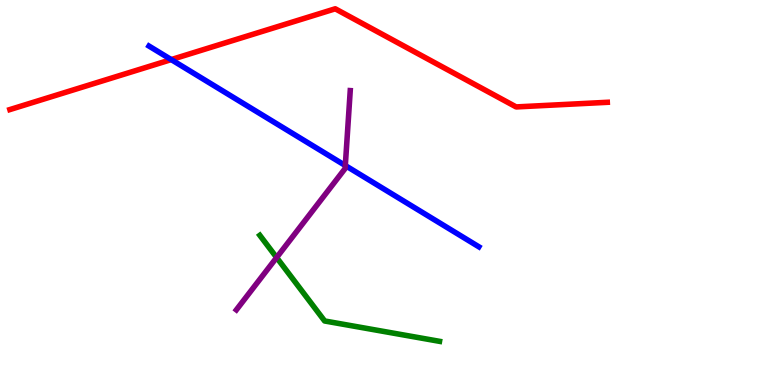[{'lines': ['blue', 'red'], 'intersections': [{'x': 2.21, 'y': 8.45}]}, {'lines': ['green', 'red'], 'intersections': []}, {'lines': ['purple', 'red'], 'intersections': []}, {'lines': ['blue', 'green'], 'intersections': []}, {'lines': ['blue', 'purple'], 'intersections': [{'x': 4.46, 'y': 5.7}]}, {'lines': ['green', 'purple'], 'intersections': [{'x': 3.57, 'y': 3.31}]}]